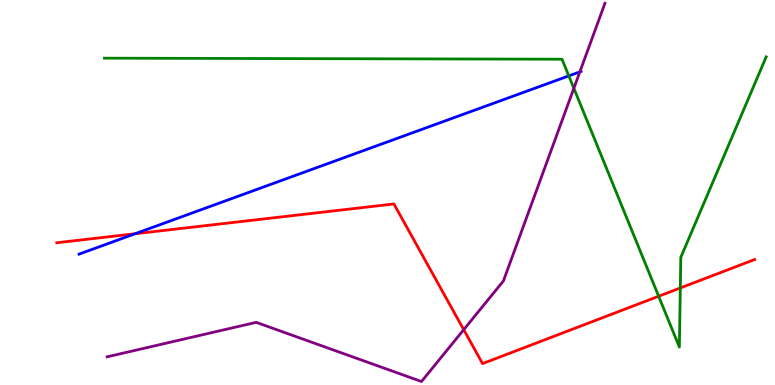[{'lines': ['blue', 'red'], 'intersections': [{'x': 1.74, 'y': 3.93}]}, {'lines': ['green', 'red'], 'intersections': [{'x': 8.5, 'y': 2.31}, {'x': 8.78, 'y': 2.52}]}, {'lines': ['purple', 'red'], 'intersections': [{'x': 5.98, 'y': 1.44}]}, {'lines': ['blue', 'green'], 'intersections': [{'x': 7.34, 'y': 8.03}]}, {'lines': ['blue', 'purple'], 'intersections': [{'x': 7.48, 'y': 8.13}]}, {'lines': ['green', 'purple'], 'intersections': [{'x': 7.4, 'y': 7.71}]}]